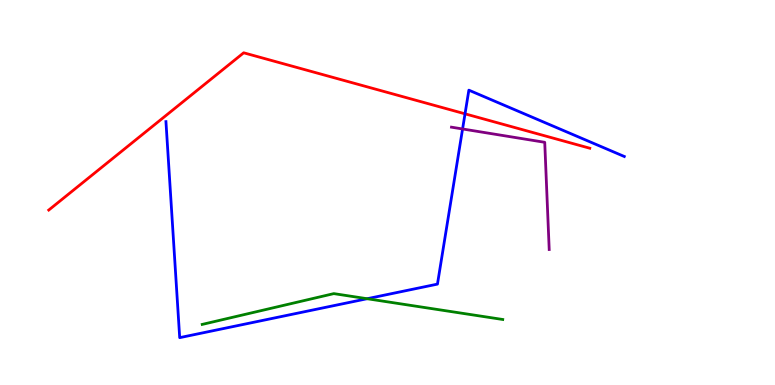[{'lines': ['blue', 'red'], 'intersections': [{'x': 6.0, 'y': 7.04}]}, {'lines': ['green', 'red'], 'intersections': []}, {'lines': ['purple', 'red'], 'intersections': []}, {'lines': ['blue', 'green'], 'intersections': [{'x': 4.74, 'y': 2.24}]}, {'lines': ['blue', 'purple'], 'intersections': [{'x': 5.97, 'y': 6.65}]}, {'lines': ['green', 'purple'], 'intersections': []}]